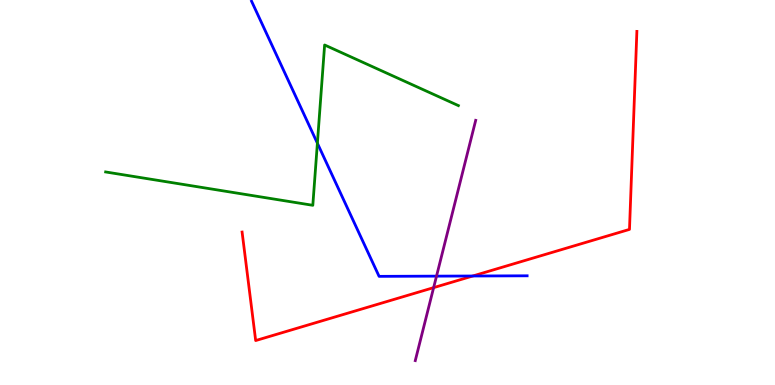[{'lines': ['blue', 'red'], 'intersections': [{'x': 6.1, 'y': 2.83}]}, {'lines': ['green', 'red'], 'intersections': []}, {'lines': ['purple', 'red'], 'intersections': [{'x': 5.6, 'y': 2.53}]}, {'lines': ['blue', 'green'], 'intersections': [{'x': 4.1, 'y': 6.28}]}, {'lines': ['blue', 'purple'], 'intersections': [{'x': 5.63, 'y': 2.83}]}, {'lines': ['green', 'purple'], 'intersections': []}]